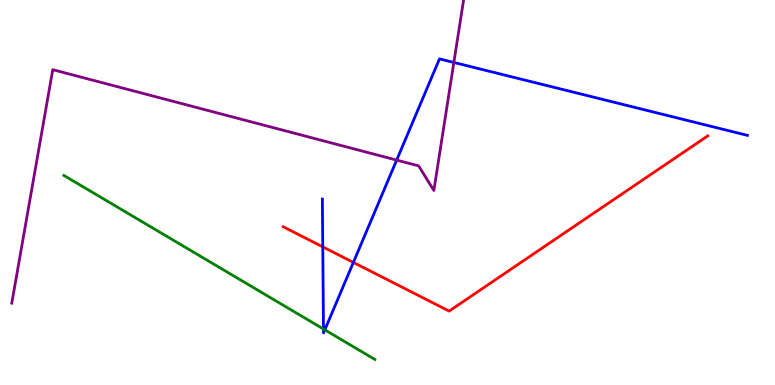[{'lines': ['blue', 'red'], 'intersections': [{'x': 4.16, 'y': 3.59}, {'x': 4.56, 'y': 3.18}]}, {'lines': ['green', 'red'], 'intersections': []}, {'lines': ['purple', 'red'], 'intersections': []}, {'lines': ['blue', 'green'], 'intersections': [{'x': 4.17, 'y': 1.45}, {'x': 4.19, 'y': 1.43}]}, {'lines': ['blue', 'purple'], 'intersections': [{'x': 5.12, 'y': 5.84}, {'x': 5.86, 'y': 8.38}]}, {'lines': ['green', 'purple'], 'intersections': []}]